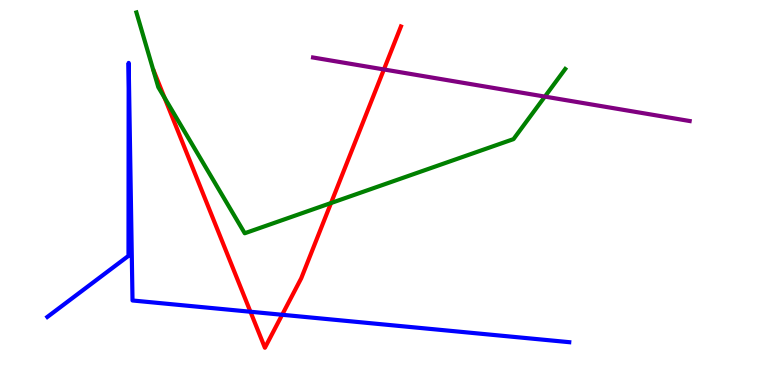[{'lines': ['blue', 'red'], 'intersections': [{'x': 3.23, 'y': 1.9}, {'x': 3.64, 'y': 1.82}]}, {'lines': ['green', 'red'], 'intersections': [{'x': 2.12, 'y': 7.46}, {'x': 4.27, 'y': 4.73}]}, {'lines': ['purple', 'red'], 'intersections': [{'x': 4.95, 'y': 8.2}]}, {'lines': ['blue', 'green'], 'intersections': []}, {'lines': ['blue', 'purple'], 'intersections': []}, {'lines': ['green', 'purple'], 'intersections': [{'x': 7.03, 'y': 7.49}]}]